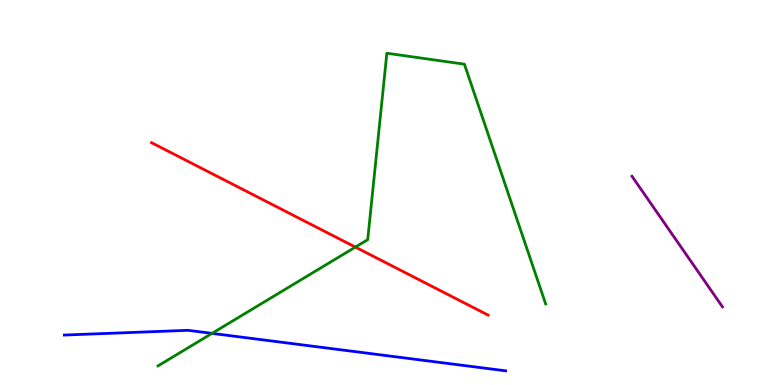[{'lines': ['blue', 'red'], 'intersections': []}, {'lines': ['green', 'red'], 'intersections': [{'x': 4.59, 'y': 3.58}]}, {'lines': ['purple', 'red'], 'intersections': []}, {'lines': ['blue', 'green'], 'intersections': [{'x': 2.74, 'y': 1.34}]}, {'lines': ['blue', 'purple'], 'intersections': []}, {'lines': ['green', 'purple'], 'intersections': []}]